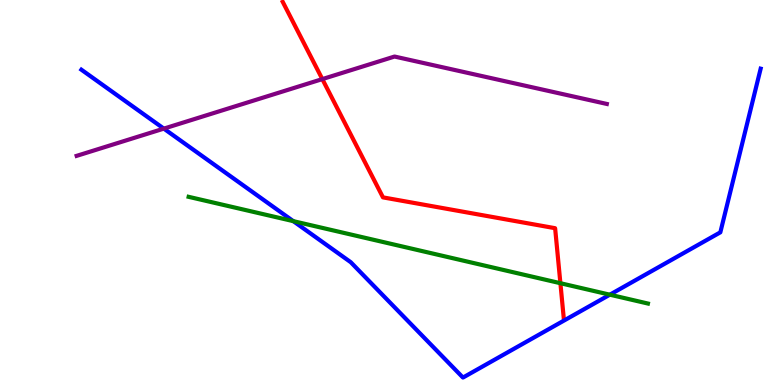[{'lines': ['blue', 'red'], 'intersections': []}, {'lines': ['green', 'red'], 'intersections': [{'x': 7.23, 'y': 2.64}]}, {'lines': ['purple', 'red'], 'intersections': [{'x': 4.16, 'y': 7.95}]}, {'lines': ['blue', 'green'], 'intersections': [{'x': 3.78, 'y': 4.26}, {'x': 7.87, 'y': 2.35}]}, {'lines': ['blue', 'purple'], 'intersections': [{'x': 2.11, 'y': 6.66}]}, {'lines': ['green', 'purple'], 'intersections': []}]